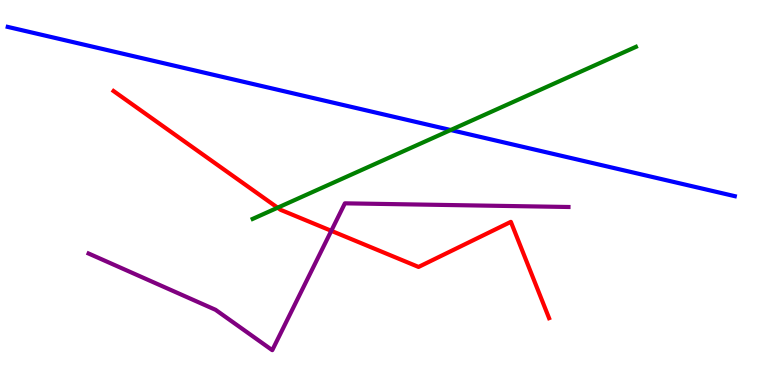[{'lines': ['blue', 'red'], 'intersections': []}, {'lines': ['green', 'red'], 'intersections': [{'x': 3.58, 'y': 4.61}]}, {'lines': ['purple', 'red'], 'intersections': [{'x': 4.27, 'y': 4.0}]}, {'lines': ['blue', 'green'], 'intersections': [{'x': 5.82, 'y': 6.62}]}, {'lines': ['blue', 'purple'], 'intersections': []}, {'lines': ['green', 'purple'], 'intersections': []}]